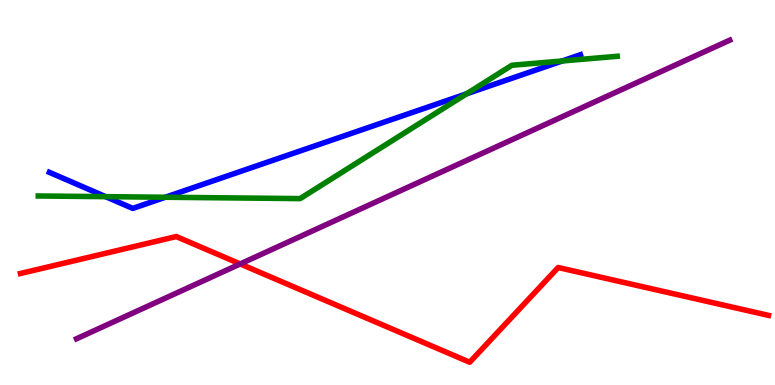[{'lines': ['blue', 'red'], 'intersections': []}, {'lines': ['green', 'red'], 'intersections': []}, {'lines': ['purple', 'red'], 'intersections': [{'x': 3.1, 'y': 3.14}]}, {'lines': ['blue', 'green'], 'intersections': [{'x': 1.36, 'y': 4.89}, {'x': 2.13, 'y': 4.88}, {'x': 6.02, 'y': 7.56}, {'x': 7.25, 'y': 8.42}]}, {'lines': ['blue', 'purple'], 'intersections': []}, {'lines': ['green', 'purple'], 'intersections': []}]